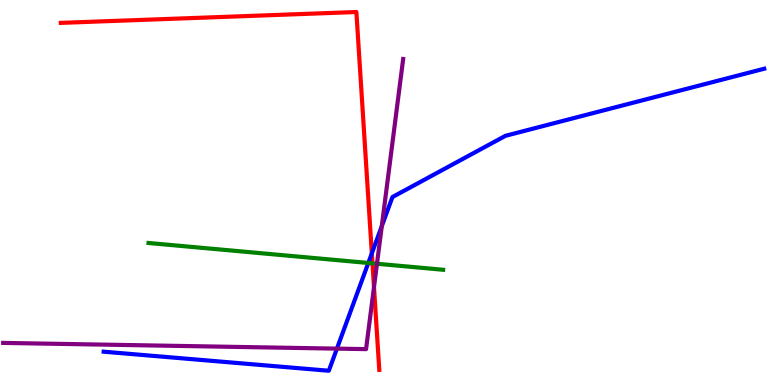[{'lines': ['blue', 'red'], 'intersections': [{'x': 4.8, 'y': 3.42}]}, {'lines': ['green', 'red'], 'intersections': [{'x': 4.81, 'y': 3.16}]}, {'lines': ['purple', 'red'], 'intersections': [{'x': 4.83, 'y': 2.54}]}, {'lines': ['blue', 'green'], 'intersections': [{'x': 4.75, 'y': 3.17}]}, {'lines': ['blue', 'purple'], 'intersections': [{'x': 4.35, 'y': 0.945}, {'x': 4.93, 'y': 4.13}]}, {'lines': ['green', 'purple'], 'intersections': [{'x': 4.86, 'y': 3.15}]}]